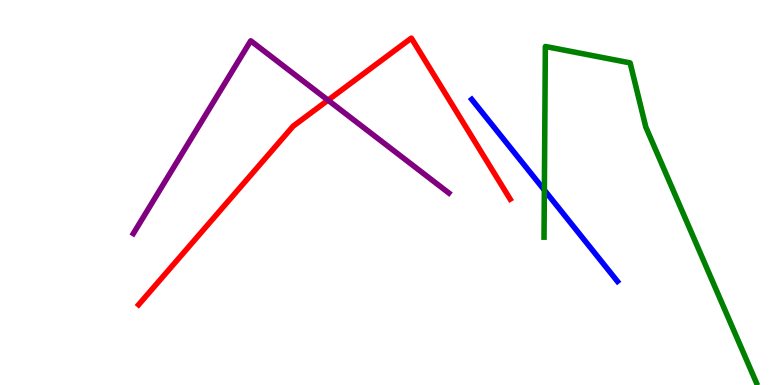[{'lines': ['blue', 'red'], 'intersections': []}, {'lines': ['green', 'red'], 'intersections': []}, {'lines': ['purple', 'red'], 'intersections': [{'x': 4.23, 'y': 7.4}]}, {'lines': ['blue', 'green'], 'intersections': [{'x': 7.02, 'y': 5.06}]}, {'lines': ['blue', 'purple'], 'intersections': []}, {'lines': ['green', 'purple'], 'intersections': []}]